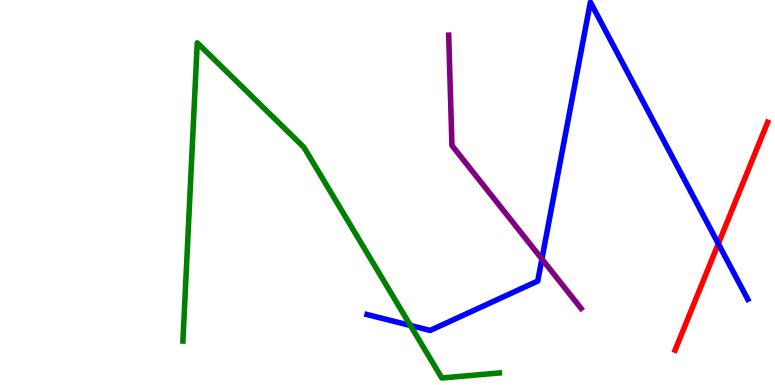[{'lines': ['blue', 'red'], 'intersections': [{'x': 9.27, 'y': 3.67}]}, {'lines': ['green', 'red'], 'intersections': []}, {'lines': ['purple', 'red'], 'intersections': []}, {'lines': ['blue', 'green'], 'intersections': [{'x': 5.3, 'y': 1.55}]}, {'lines': ['blue', 'purple'], 'intersections': [{'x': 6.99, 'y': 3.27}]}, {'lines': ['green', 'purple'], 'intersections': []}]